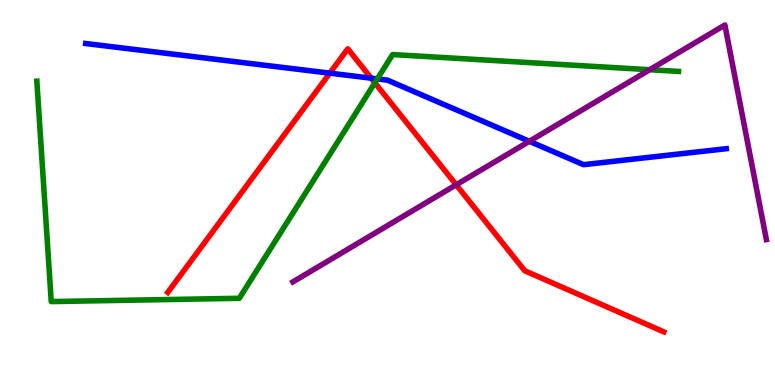[{'lines': ['blue', 'red'], 'intersections': [{'x': 4.26, 'y': 8.1}, {'x': 4.79, 'y': 7.97}]}, {'lines': ['green', 'red'], 'intersections': [{'x': 4.84, 'y': 7.85}]}, {'lines': ['purple', 'red'], 'intersections': [{'x': 5.89, 'y': 5.2}]}, {'lines': ['blue', 'green'], 'intersections': [{'x': 4.87, 'y': 7.95}]}, {'lines': ['blue', 'purple'], 'intersections': [{'x': 6.83, 'y': 6.33}]}, {'lines': ['green', 'purple'], 'intersections': [{'x': 8.38, 'y': 8.19}]}]